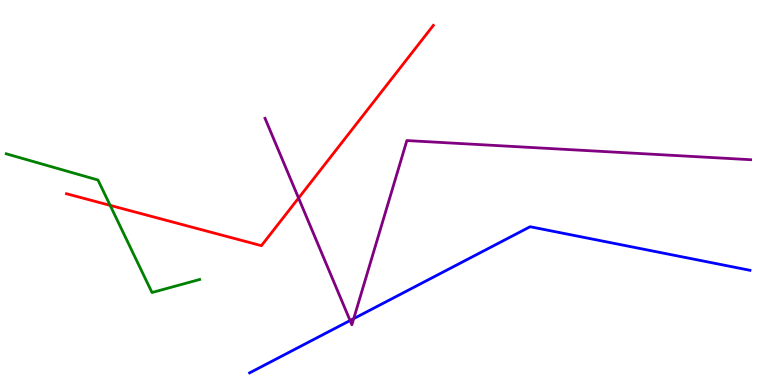[{'lines': ['blue', 'red'], 'intersections': []}, {'lines': ['green', 'red'], 'intersections': [{'x': 1.42, 'y': 4.67}]}, {'lines': ['purple', 'red'], 'intersections': [{'x': 3.85, 'y': 4.86}]}, {'lines': ['blue', 'green'], 'intersections': []}, {'lines': ['blue', 'purple'], 'intersections': [{'x': 4.52, 'y': 1.67}, {'x': 4.56, 'y': 1.72}]}, {'lines': ['green', 'purple'], 'intersections': []}]